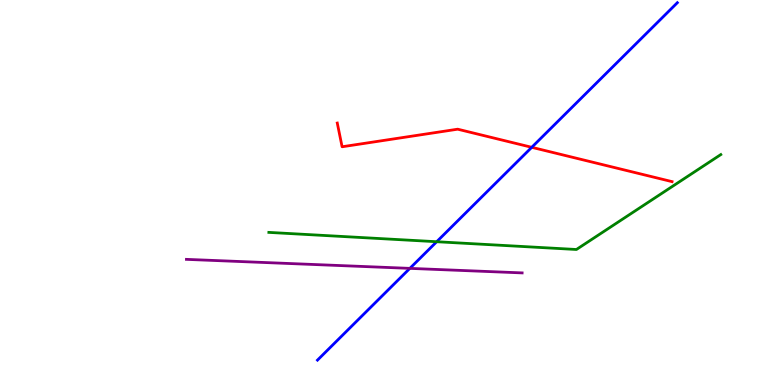[{'lines': ['blue', 'red'], 'intersections': [{'x': 6.86, 'y': 6.17}]}, {'lines': ['green', 'red'], 'intersections': []}, {'lines': ['purple', 'red'], 'intersections': []}, {'lines': ['blue', 'green'], 'intersections': [{'x': 5.63, 'y': 3.72}]}, {'lines': ['blue', 'purple'], 'intersections': [{'x': 5.29, 'y': 3.03}]}, {'lines': ['green', 'purple'], 'intersections': []}]